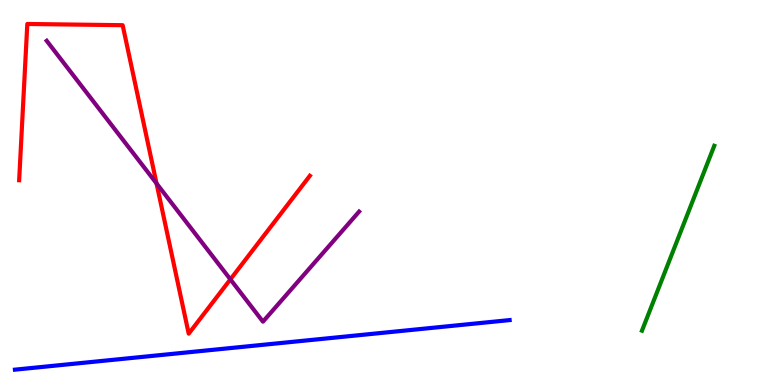[{'lines': ['blue', 'red'], 'intersections': []}, {'lines': ['green', 'red'], 'intersections': []}, {'lines': ['purple', 'red'], 'intersections': [{'x': 2.02, 'y': 5.23}, {'x': 2.97, 'y': 2.74}]}, {'lines': ['blue', 'green'], 'intersections': []}, {'lines': ['blue', 'purple'], 'intersections': []}, {'lines': ['green', 'purple'], 'intersections': []}]